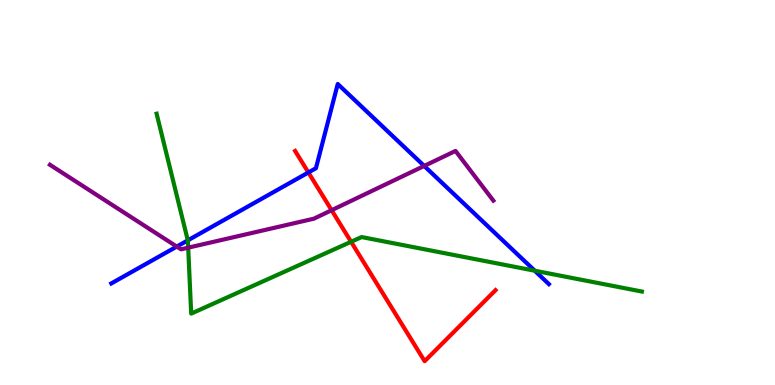[{'lines': ['blue', 'red'], 'intersections': [{'x': 3.98, 'y': 5.52}]}, {'lines': ['green', 'red'], 'intersections': [{'x': 4.53, 'y': 3.72}]}, {'lines': ['purple', 'red'], 'intersections': [{'x': 4.28, 'y': 4.54}]}, {'lines': ['blue', 'green'], 'intersections': [{'x': 2.42, 'y': 3.76}, {'x': 6.9, 'y': 2.97}]}, {'lines': ['blue', 'purple'], 'intersections': [{'x': 2.28, 'y': 3.6}, {'x': 5.47, 'y': 5.69}]}, {'lines': ['green', 'purple'], 'intersections': [{'x': 2.43, 'y': 3.57}]}]